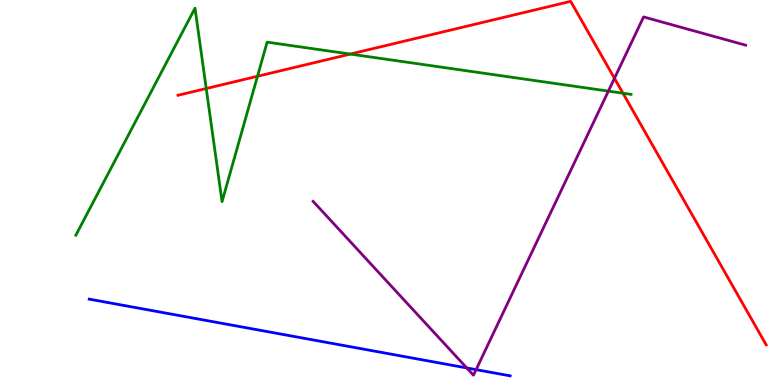[{'lines': ['blue', 'red'], 'intersections': []}, {'lines': ['green', 'red'], 'intersections': [{'x': 2.66, 'y': 7.7}, {'x': 3.32, 'y': 8.02}, {'x': 4.52, 'y': 8.6}, {'x': 8.04, 'y': 7.58}]}, {'lines': ['purple', 'red'], 'intersections': [{'x': 7.93, 'y': 7.97}]}, {'lines': ['blue', 'green'], 'intersections': []}, {'lines': ['blue', 'purple'], 'intersections': [{'x': 6.02, 'y': 0.443}, {'x': 6.14, 'y': 0.399}]}, {'lines': ['green', 'purple'], 'intersections': [{'x': 7.85, 'y': 7.63}]}]